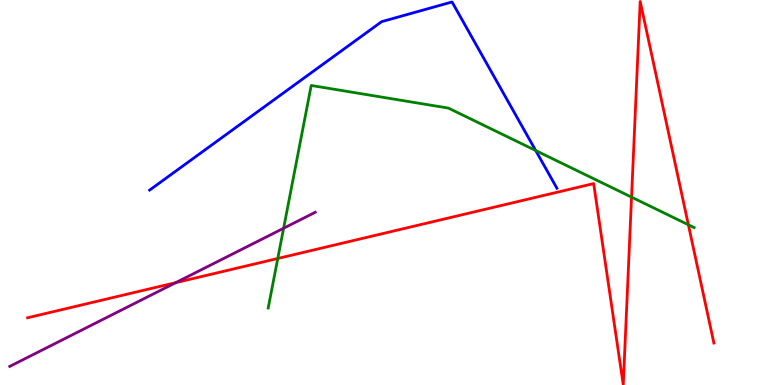[{'lines': ['blue', 'red'], 'intersections': []}, {'lines': ['green', 'red'], 'intersections': [{'x': 3.58, 'y': 3.29}, {'x': 8.15, 'y': 4.88}, {'x': 8.88, 'y': 4.16}]}, {'lines': ['purple', 'red'], 'intersections': [{'x': 2.27, 'y': 2.66}]}, {'lines': ['blue', 'green'], 'intersections': [{'x': 6.91, 'y': 6.09}]}, {'lines': ['blue', 'purple'], 'intersections': []}, {'lines': ['green', 'purple'], 'intersections': [{'x': 3.66, 'y': 4.07}]}]